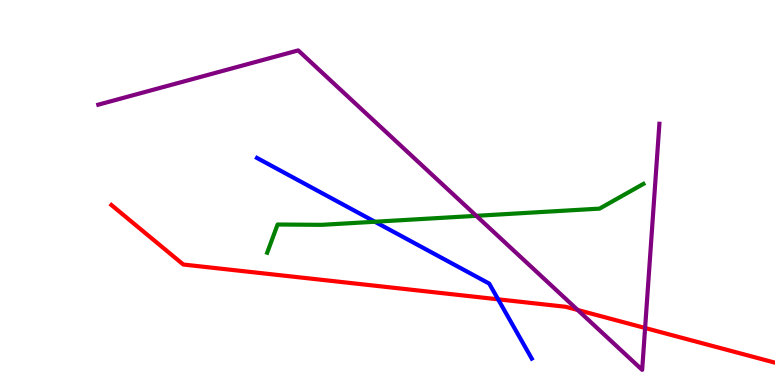[{'lines': ['blue', 'red'], 'intersections': [{'x': 6.43, 'y': 2.23}]}, {'lines': ['green', 'red'], 'intersections': []}, {'lines': ['purple', 'red'], 'intersections': [{'x': 7.45, 'y': 1.95}, {'x': 8.32, 'y': 1.48}]}, {'lines': ['blue', 'green'], 'intersections': [{'x': 4.84, 'y': 4.24}]}, {'lines': ['blue', 'purple'], 'intersections': []}, {'lines': ['green', 'purple'], 'intersections': [{'x': 6.15, 'y': 4.39}]}]